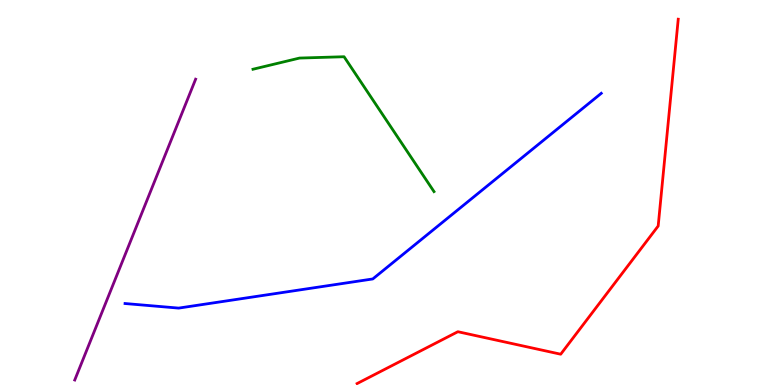[{'lines': ['blue', 'red'], 'intersections': []}, {'lines': ['green', 'red'], 'intersections': []}, {'lines': ['purple', 'red'], 'intersections': []}, {'lines': ['blue', 'green'], 'intersections': []}, {'lines': ['blue', 'purple'], 'intersections': []}, {'lines': ['green', 'purple'], 'intersections': []}]